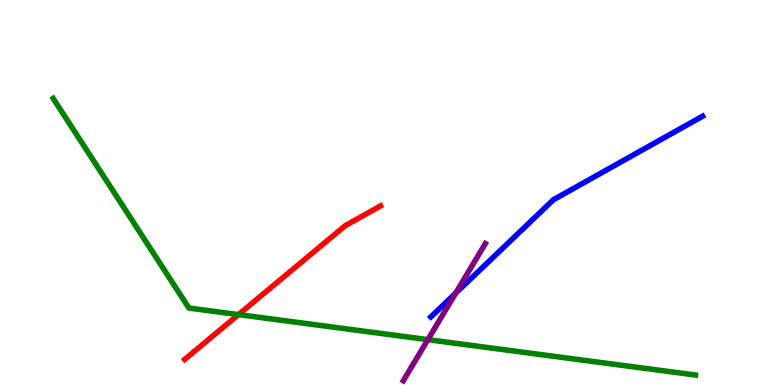[{'lines': ['blue', 'red'], 'intersections': []}, {'lines': ['green', 'red'], 'intersections': [{'x': 3.08, 'y': 1.83}]}, {'lines': ['purple', 'red'], 'intersections': []}, {'lines': ['blue', 'green'], 'intersections': []}, {'lines': ['blue', 'purple'], 'intersections': [{'x': 5.88, 'y': 2.39}]}, {'lines': ['green', 'purple'], 'intersections': [{'x': 5.52, 'y': 1.18}]}]